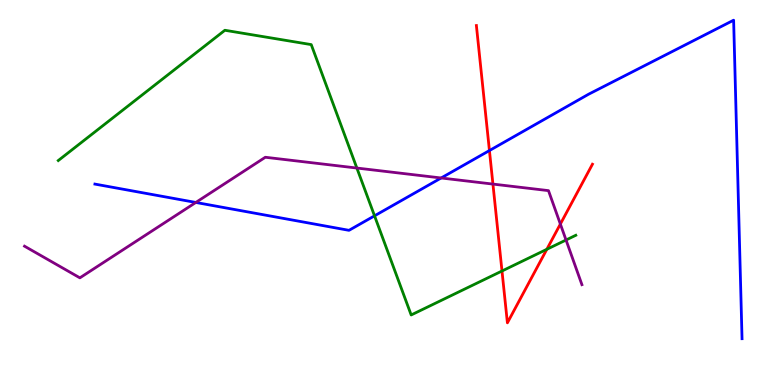[{'lines': ['blue', 'red'], 'intersections': [{'x': 6.32, 'y': 6.09}]}, {'lines': ['green', 'red'], 'intersections': [{'x': 6.48, 'y': 2.96}, {'x': 7.06, 'y': 3.52}]}, {'lines': ['purple', 'red'], 'intersections': [{'x': 6.36, 'y': 5.22}, {'x': 7.23, 'y': 4.18}]}, {'lines': ['blue', 'green'], 'intersections': [{'x': 4.83, 'y': 4.39}]}, {'lines': ['blue', 'purple'], 'intersections': [{'x': 2.53, 'y': 4.74}, {'x': 5.69, 'y': 5.38}]}, {'lines': ['green', 'purple'], 'intersections': [{'x': 4.6, 'y': 5.64}, {'x': 7.3, 'y': 3.77}]}]